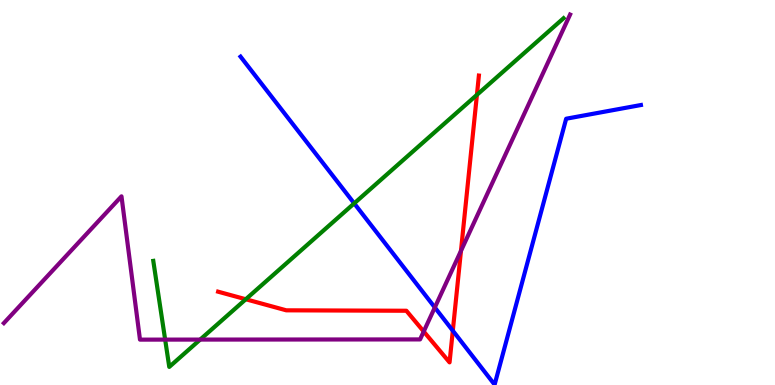[{'lines': ['blue', 'red'], 'intersections': [{'x': 5.84, 'y': 1.41}]}, {'lines': ['green', 'red'], 'intersections': [{'x': 3.17, 'y': 2.23}, {'x': 6.15, 'y': 7.54}]}, {'lines': ['purple', 'red'], 'intersections': [{'x': 5.47, 'y': 1.39}, {'x': 5.95, 'y': 3.48}]}, {'lines': ['blue', 'green'], 'intersections': [{'x': 4.57, 'y': 4.72}]}, {'lines': ['blue', 'purple'], 'intersections': [{'x': 5.61, 'y': 2.01}]}, {'lines': ['green', 'purple'], 'intersections': [{'x': 2.13, 'y': 1.18}, {'x': 2.58, 'y': 1.18}]}]